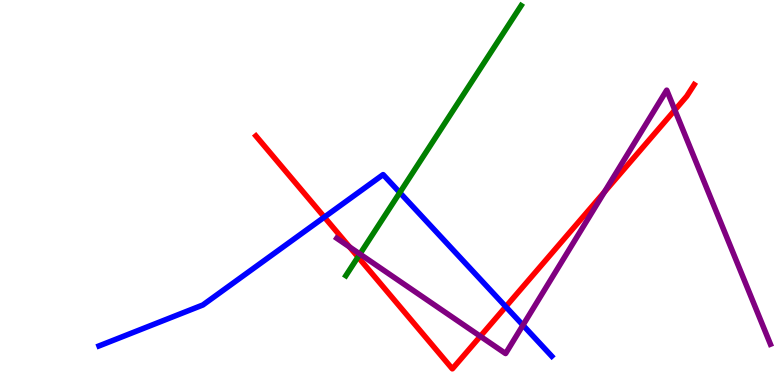[{'lines': ['blue', 'red'], 'intersections': [{'x': 4.19, 'y': 4.36}, {'x': 6.53, 'y': 2.03}]}, {'lines': ['green', 'red'], 'intersections': [{'x': 4.62, 'y': 3.33}]}, {'lines': ['purple', 'red'], 'intersections': [{'x': 4.51, 'y': 3.59}, {'x': 6.2, 'y': 1.27}, {'x': 7.8, 'y': 5.02}, {'x': 8.71, 'y': 7.14}]}, {'lines': ['blue', 'green'], 'intersections': [{'x': 5.16, 'y': 5.0}]}, {'lines': ['blue', 'purple'], 'intersections': [{'x': 6.75, 'y': 1.55}]}, {'lines': ['green', 'purple'], 'intersections': [{'x': 4.64, 'y': 3.4}]}]